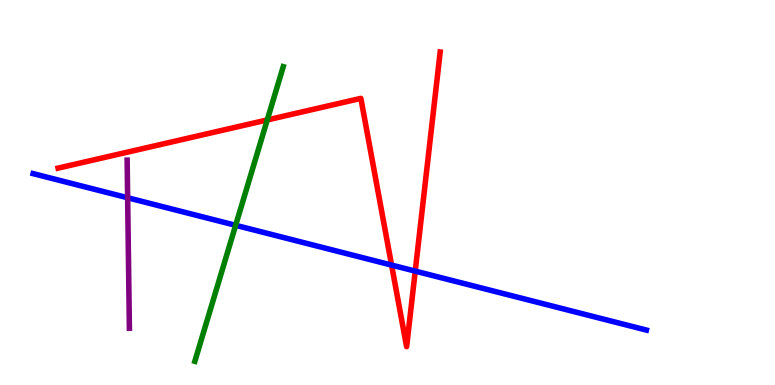[{'lines': ['blue', 'red'], 'intersections': [{'x': 5.05, 'y': 3.11}, {'x': 5.36, 'y': 2.96}]}, {'lines': ['green', 'red'], 'intersections': [{'x': 3.45, 'y': 6.88}]}, {'lines': ['purple', 'red'], 'intersections': []}, {'lines': ['blue', 'green'], 'intersections': [{'x': 3.04, 'y': 4.15}]}, {'lines': ['blue', 'purple'], 'intersections': [{'x': 1.65, 'y': 4.86}]}, {'lines': ['green', 'purple'], 'intersections': []}]